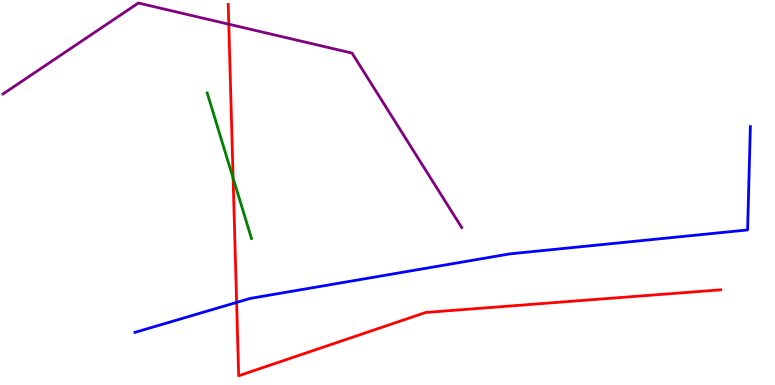[{'lines': ['blue', 'red'], 'intersections': [{'x': 3.05, 'y': 2.14}]}, {'lines': ['green', 'red'], 'intersections': [{'x': 3.01, 'y': 5.37}]}, {'lines': ['purple', 'red'], 'intersections': [{'x': 2.95, 'y': 9.37}]}, {'lines': ['blue', 'green'], 'intersections': []}, {'lines': ['blue', 'purple'], 'intersections': []}, {'lines': ['green', 'purple'], 'intersections': []}]